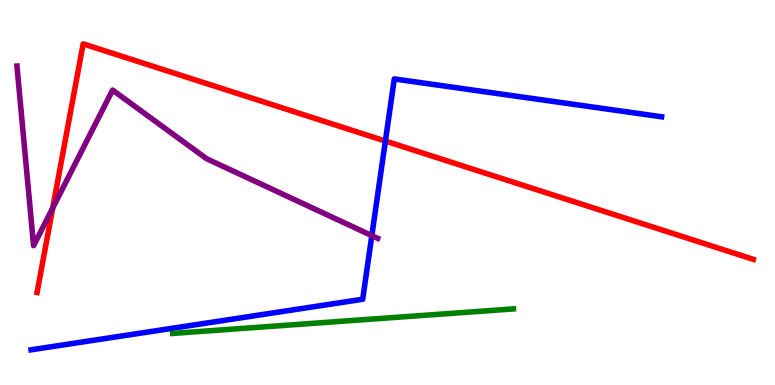[{'lines': ['blue', 'red'], 'intersections': [{'x': 4.97, 'y': 6.34}]}, {'lines': ['green', 'red'], 'intersections': []}, {'lines': ['purple', 'red'], 'intersections': [{'x': 0.68, 'y': 4.6}]}, {'lines': ['blue', 'green'], 'intersections': []}, {'lines': ['blue', 'purple'], 'intersections': [{'x': 4.8, 'y': 3.88}]}, {'lines': ['green', 'purple'], 'intersections': []}]